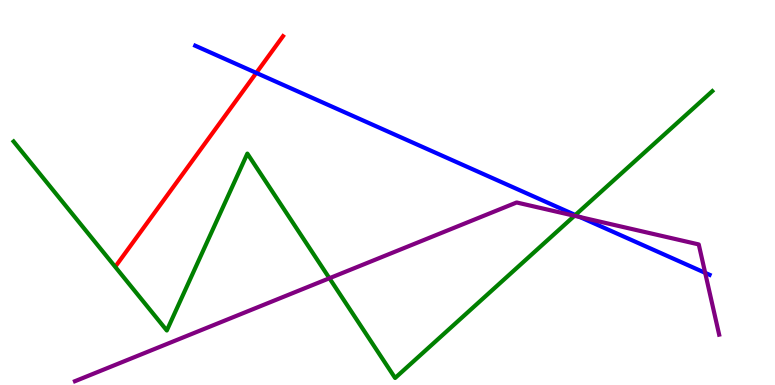[{'lines': ['blue', 'red'], 'intersections': [{'x': 3.31, 'y': 8.11}]}, {'lines': ['green', 'red'], 'intersections': []}, {'lines': ['purple', 'red'], 'intersections': []}, {'lines': ['blue', 'green'], 'intersections': [{'x': 7.42, 'y': 4.42}]}, {'lines': ['blue', 'purple'], 'intersections': [{'x': 7.48, 'y': 4.36}, {'x': 9.1, 'y': 2.91}]}, {'lines': ['green', 'purple'], 'intersections': [{'x': 4.25, 'y': 2.77}, {'x': 7.41, 'y': 4.39}]}]